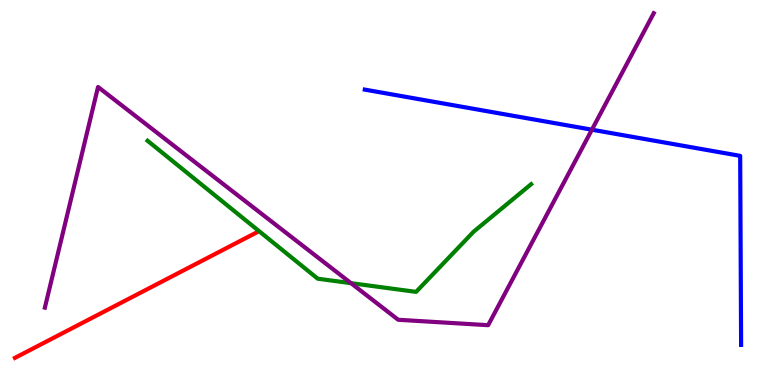[{'lines': ['blue', 'red'], 'intersections': []}, {'lines': ['green', 'red'], 'intersections': []}, {'lines': ['purple', 'red'], 'intersections': []}, {'lines': ['blue', 'green'], 'intersections': []}, {'lines': ['blue', 'purple'], 'intersections': [{'x': 7.64, 'y': 6.63}]}, {'lines': ['green', 'purple'], 'intersections': [{'x': 4.53, 'y': 2.65}]}]